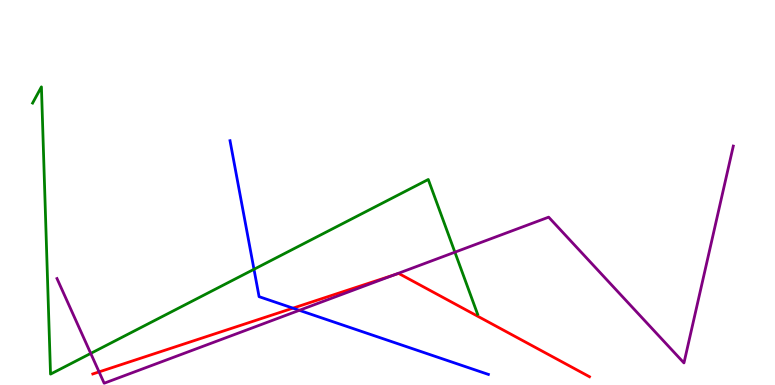[{'lines': ['blue', 'red'], 'intersections': [{'x': 3.78, 'y': 2.0}]}, {'lines': ['green', 'red'], 'intersections': []}, {'lines': ['purple', 'red'], 'intersections': [{'x': 1.28, 'y': 0.34}, {'x': 5.08, 'y': 2.86}]}, {'lines': ['blue', 'green'], 'intersections': [{'x': 3.28, 'y': 3.01}]}, {'lines': ['blue', 'purple'], 'intersections': [{'x': 3.86, 'y': 1.94}]}, {'lines': ['green', 'purple'], 'intersections': [{'x': 1.17, 'y': 0.821}, {'x': 5.87, 'y': 3.45}]}]